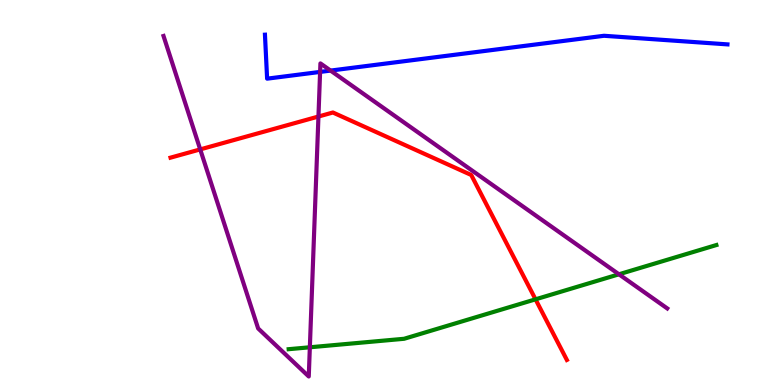[{'lines': ['blue', 'red'], 'intersections': []}, {'lines': ['green', 'red'], 'intersections': [{'x': 6.91, 'y': 2.23}]}, {'lines': ['purple', 'red'], 'intersections': [{'x': 2.58, 'y': 6.12}, {'x': 4.11, 'y': 6.97}]}, {'lines': ['blue', 'green'], 'intersections': []}, {'lines': ['blue', 'purple'], 'intersections': [{'x': 4.13, 'y': 8.13}, {'x': 4.27, 'y': 8.17}]}, {'lines': ['green', 'purple'], 'intersections': [{'x': 4.0, 'y': 0.98}, {'x': 7.99, 'y': 2.88}]}]